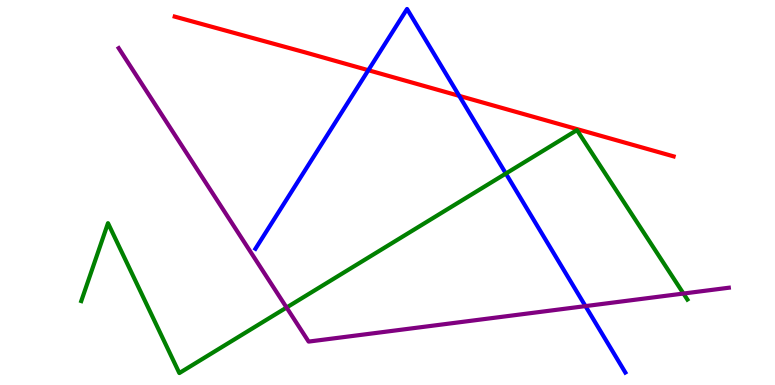[{'lines': ['blue', 'red'], 'intersections': [{'x': 4.75, 'y': 8.18}, {'x': 5.93, 'y': 7.51}]}, {'lines': ['green', 'red'], 'intersections': []}, {'lines': ['purple', 'red'], 'intersections': []}, {'lines': ['blue', 'green'], 'intersections': [{'x': 6.53, 'y': 5.49}]}, {'lines': ['blue', 'purple'], 'intersections': [{'x': 7.55, 'y': 2.05}]}, {'lines': ['green', 'purple'], 'intersections': [{'x': 3.7, 'y': 2.01}, {'x': 8.82, 'y': 2.38}]}]